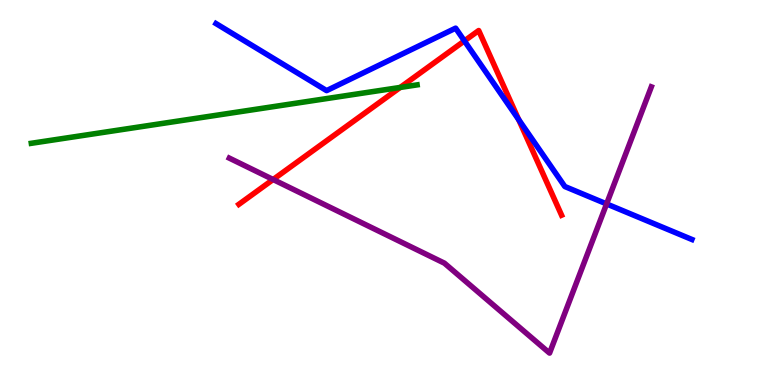[{'lines': ['blue', 'red'], 'intersections': [{'x': 5.99, 'y': 8.94}, {'x': 6.69, 'y': 6.89}]}, {'lines': ['green', 'red'], 'intersections': [{'x': 5.16, 'y': 7.73}]}, {'lines': ['purple', 'red'], 'intersections': [{'x': 3.52, 'y': 5.34}]}, {'lines': ['blue', 'green'], 'intersections': []}, {'lines': ['blue', 'purple'], 'intersections': [{'x': 7.83, 'y': 4.7}]}, {'lines': ['green', 'purple'], 'intersections': []}]